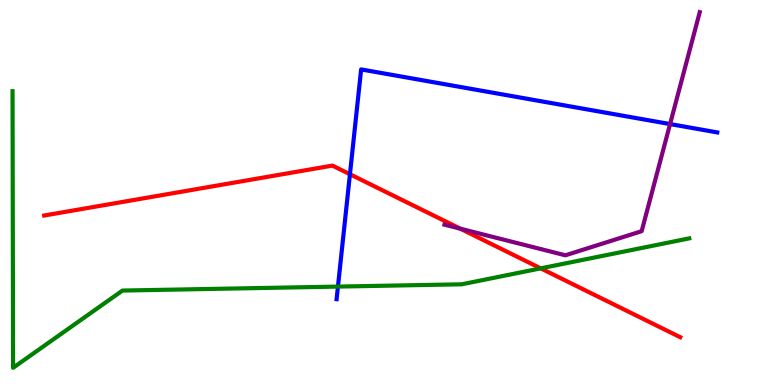[{'lines': ['blue', 'red'], 'intersections': [{'x': 4.52, 'y': 5.47}]}, {'lines': ['green', 'red'], 'intersections': [{'x': 6.98, 'y': 3.03}]}, {'lines': ['purple', 'red'], 'intersections': [{'x': 5.94, 'y': 4.06}]}, {'lines': ['blue', 'green'], 'intersections': [{'x': 4.36, 'y': 2.56}]}, {'lines': ['blue', 'purple'], 'intersections': [{'x': 8.65, 'y': 6.78}]}, {'lines': ['green', 'purple'], 'intersections': []}]